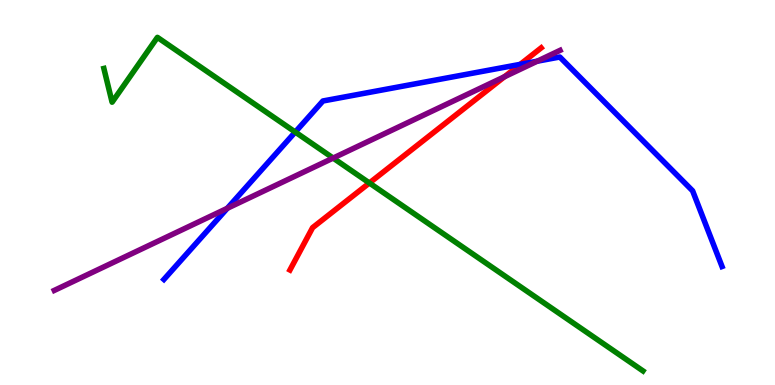[{'lines': ['blue', 'red'], 'intersections': [{'x': 6.71, 'y': 8.33}]}, {'lines': ['green', 'red'], 'intersections': [{'x': 4.77, 'y': 5.25}]}, {'lines': ['purple', 'red'], 'intersections': [{'x': 6.51, 'y': 8.01}]}, {'lines': ['blue', 'green'], 'intersections': [{'x': 3.81, 'y': 6.57}]}, {'lines': ['blue', 'purple'], 'intersections': [{'x': 2.93, 'y': 4.59}, {'x': 6.93, 'y': 8.41}]}, {'lines': ['green', 'purple'], 'intersections': [{'x': 4.3, 'y': 5.89}]}]